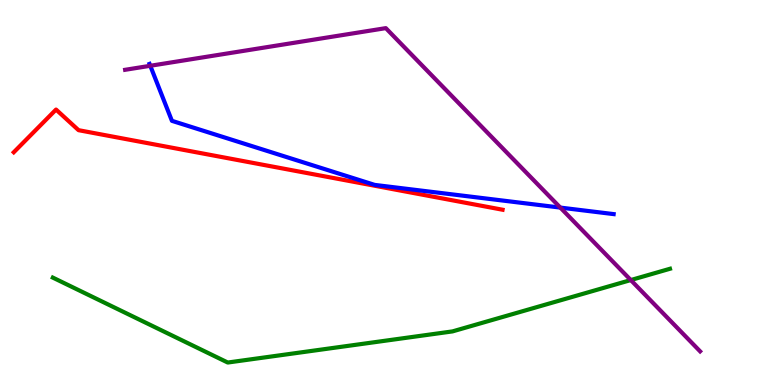[{'lines': ['blue', 'red'], 'intersections': []}, {'lines': ['green', 'red'], 'intersections': []}, {'lines': ['purple', 'red'], 'intersections': []}, {'lines': ['blue', 'green'], 'intersections': []}, {'lines': ['blue', 'purple'], 'intersections': [{'x': 1.94, 'y': 8.29}, {'x': 7.23, 'y': 4.61}]}, {'lines': ['green', 'purple'], 'intersections': [{'x': 8.14, 'y': 2.73}]}]